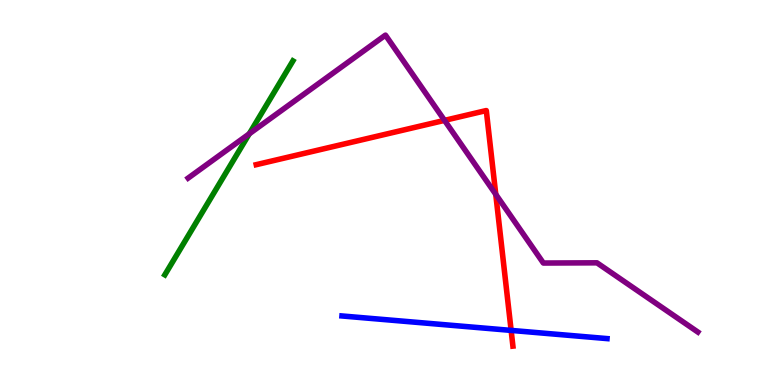[{'lines': ['blue', 'red'], 'intersections': [{'x': 6.6, 'y': 1.42}]}, {'lines': ['green', 'red'], 'intersections': []}, {'lines': ['purple', 'red'], 'intersections': [{'x': 5.74, 'y': 6.87}, {'x': 6.4, 'y': 4.95}]}, {'lines': ['blue', 'green'], 'intersections': []}, {'lines': ['blue', 'purple'], 'intersections': []}, {'lines': ['green', 'purple'], 'intersections': [{'x': 3.22, 'y': 6.52}]}]